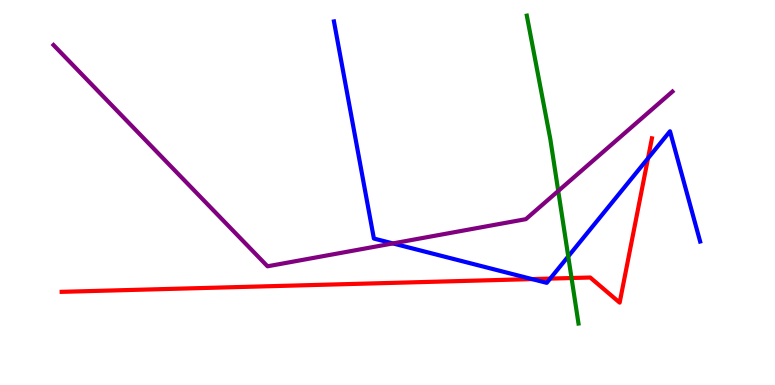[{'lines': ['blue', 'red'], 'intersections': [{'x': 6.87, 'y': 2.75}, {'x': 7.1, 'y': 2.76}, {'x': 8.36, 'y': 5.89}]}, {'lines': ['green', 'red'], 'intersections': [{'x': 7.37, 'y': 2.78}]}, {'lines': ['purple', 'red'], 'intersections': []}, {'lines': ['blue', 'green'], 'intersections': [{'x': 7.33, 'y': 3.34}]}, {'lines': ['blue', 'purple'], 'intersections': [{'x': 5.07, 'y': 3.68}]}, {'lines': ['green', 'purple'], 'intersections': [{'x': 7.2, 'y': 5.04}]}]